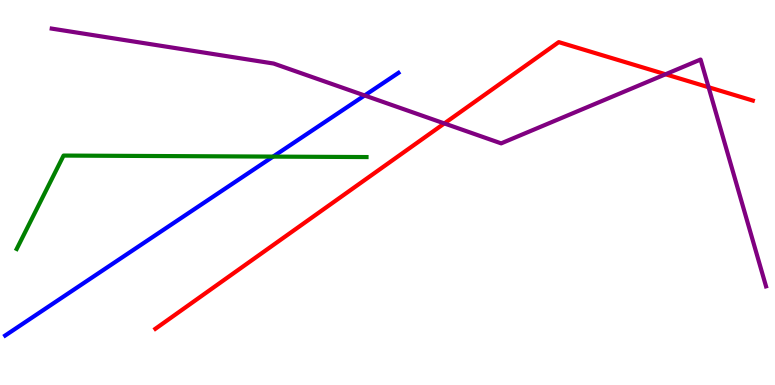[{'lines': ['blue', 'red'], 'intersections': []}, {'lines': ['green', 'red'], 'intersections': []}, {'lines': ['purple', 'red'], 'intersections': [{'x': 5.73, 'y': 6.79}, {'x': 8.59, 'y': 8.07}, {'x': 9.14, 'y': 7.73}]}, {'lines': ['blue', 'green'], 'intersections': [{'x': 3.52, 'y': 5.93}]}, {'lines': ['blue', 'purple'], 'intersections': [{'x': 4.7, 'y': 7.52}]}, {'lines': ['green', 'purple'], 'intersections': []}]